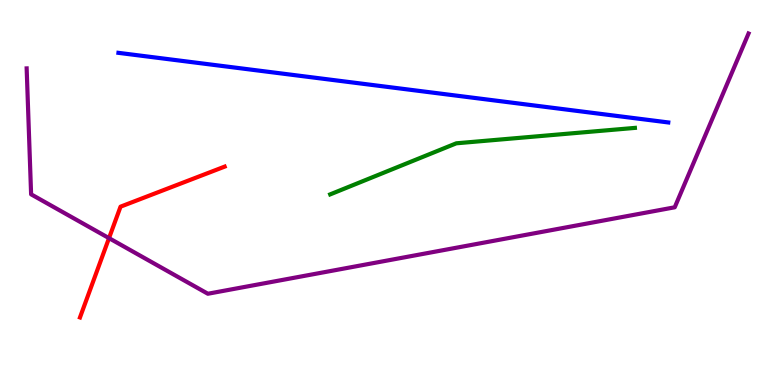[{'lines': ['blue', 'red'], 'intersections': []}, {'lines': ['green', 'red'], 'intersections': []}, {'lines': ['purple', 'red'], 'intersections': [{'x': 1.41, 'y': 3.81}]}, {'lines': ['blue', 'green'], 'intersections': []}, {'lines': ['blue', 'purple'], 'intersections': []}, {'lines': ['green', 'purple'], 'intersections': []}]